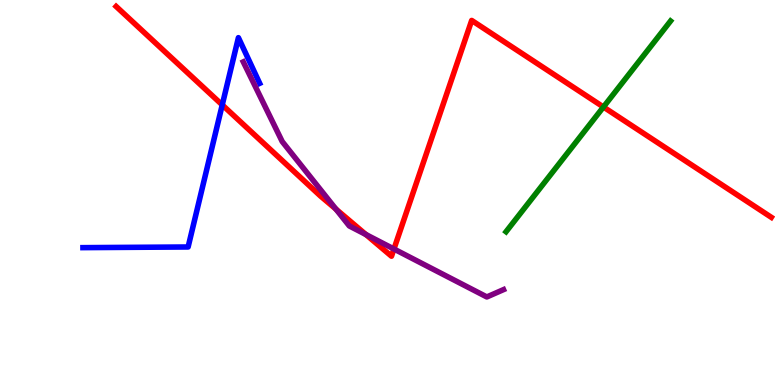[{'lines': ['blue', 'red'], 'intersections': [{'x': 2.87, 'y': 7.28}]}, {'lines': ['green', 'red'], 'intersections': [{'x': 7.79, 'y': 7.22}]}, {'lines': ['purple', 'red'], 'intersections': [{'x': 4.33, 'y': 4.57}, {'x': 4.72, 'y': 3.91}, {'x': 5.08, 'y': 3.53}]}, {'lines': ['blue', 'green'], 'intersections': []}, {'lines': ['blue', 'purple'], 'intersections': []}, {'lines': ['green', 'purple'], 'intersections': []}]